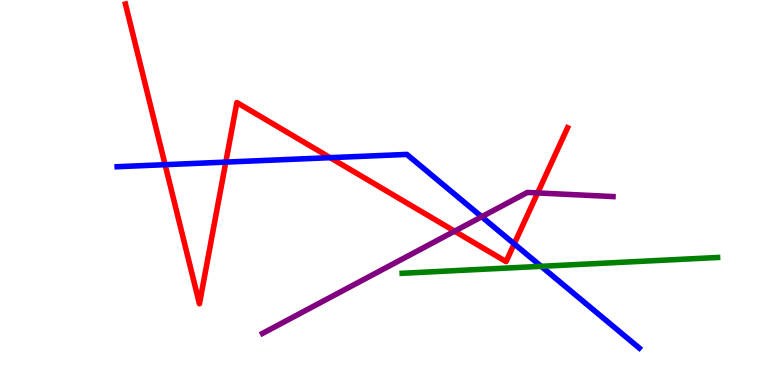[{'lines': ['blue', 'red'], 'intersections': [{'x': 2.13, 'y': 5.72}, {'x': 2.91, 'y': 5.79}, {'x': 4.26, 'y': 5.9}, {'x': 6.63, 'y': 3.67}]}, {'lines': ['green', 'red'], 'intersections': []}, {'lines': ['purple', 'red'], 'intersections': [{'x': 5.87, 'y': 4.0}, {'x': 6.94, 'y': 4.99}]}, {'lines': ['blue', 'green'], 'intersections': [{'x': 6.98, 'y': 3.08}]}, {'lines': ['blue', 'purple'], 'intersections': [{'x': 6.22, 'y': 4.37}]}, {'lines': ['green', 'purple'], 'intersections': []}]